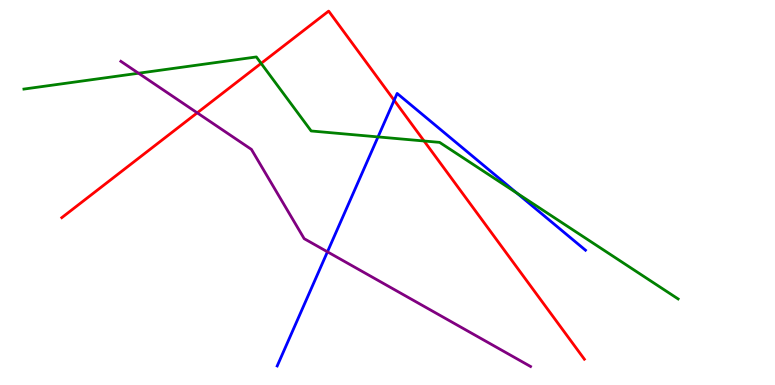[{'lines': ['blue', 'red'], 'intersections': [{'x': 5.09, 'y': 7.4}]}, {'lines': ['green', 'red'], 'intersections': [{'x': 3.37, 'y': 8.35}, {'x': 5.47, 'y': 6.34}]}, {'lines': ['purple', 'red'], 'intersections': [{'x': 2.54, 'y': 7.07}]}, {'lines': ['blue', 'green'], 'intersections': [{'x': 4.88, 'y': 6.44}, {'x': 6.67, 'y': 4.98}]}, {'lines': ['blue', 'purple'], 'intersections': [{'x': 4.23, 'y': 3.46}]}, {'lines': ['green', 'purple'], 'intersections': [{'x': 1.79, 'y': 8.1}]}]